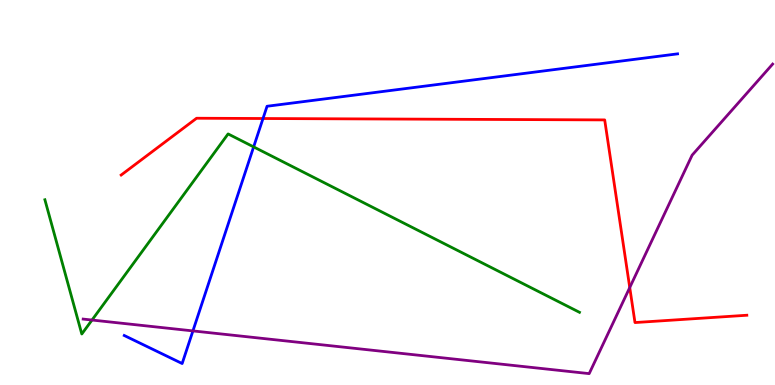[{'lines': ['blue', 'red'], 'intersections': [{'x': 3.39, 'y': 6.92}]}, {'lines': ['green', 'red'], 'intersections': []}, {'lines': ['purple', 'red'], 'intersections': [{'x': 8.13, 'y': 2.53}]}, {'lines': ['blue', 'green'], 'intersections': [{'x': 3.27, 'y': 6.18}]}, {'lines': ['blue', 'purple'], 'intersections': [{'x': 2.49, 'y': 1.4}]}, {'lines': ['green', 'purple'], 'intersections': [{'x': 1.19, 'y': 1.69}]}]